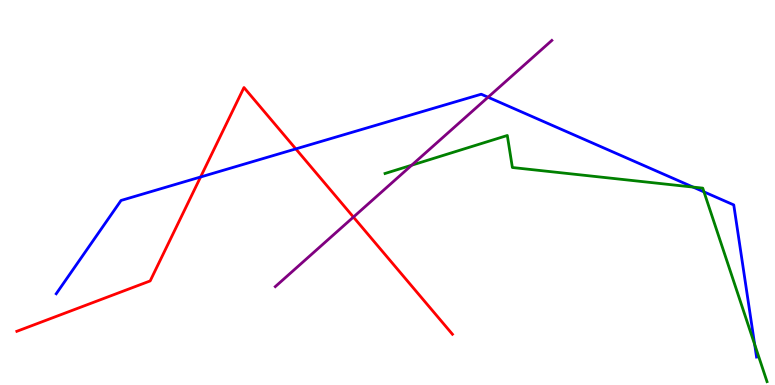[{'lines': ['blue', 'red'], 'intersections': [{'x': 2.59, 'y': 5.4}, {'x': 3.82, 'y': 6.13}]}, {'lines': ['green', 'red'], 'intersections': []}, {'lines': ['purple', 'red'], 'intersections': [{'x': 4.56, 'y': 4.36}]}, {'lines': ['blue', 'green'], 'intersections': [{'x': 8.94, 'y': 5.14}, {'x': 9.08, 'y': 5.02}, {'x': 9.74, 'y': 1.05}]}, {'lines': ['blue', 'purple'], 'intersections': [{'x': 6.3, 'y': 7.48}]}, {'lines': ['green', 'purple'], 'intersections': [{'x': 5.31, 'y': 5.71}]}]